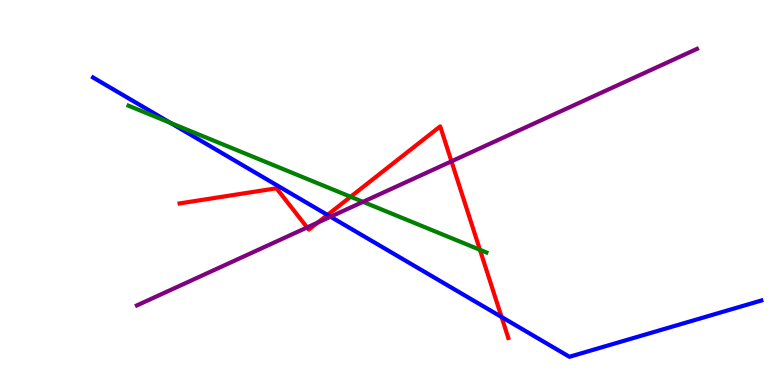[{'lines': ['blue', 'red'], 'intersections': [{'x': 4.23, 'y': 4.42}, {'x': 6.47, 'y': 1.77}]}, {'lines': ['green', 'red'], 'intersections': [{'x': 4.52, 'y': 4.89}, {'x': 6.19, 'y': 3.51}]}, {'lines': ['purple', 'red'], 'intersections': [{'x': 3.96, 'y': 4.09}, {'x': 4.1, 'y': 4.22}, {'x': 5.83, 'y': 5.81}]}, {'lines': ['blue', 'green'], 'intersections': [{'x': 2.2, 'y': 6.81}]}, {'lines': ['blue', 'purple'], 'intersections': [{'x': 4.26, 'y': 4.37}]}, {'lines': ['green', 'purple'], 'intersections': [{'x': 4.68, 'y': 4.76}]}]